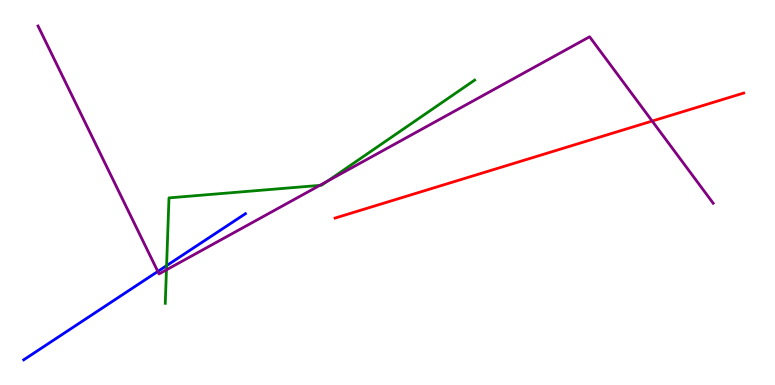[{'lines': ['blue', 'red'], 'intersections': []}, {'lines': ['green', 'red'], 'intersections': []}, {'lines': ['purple', 'red'], 'intersections': [{'x': 8.42, 'y': 6.86}]}, {'lines': ['blue', 'green'], 'intersections': [{'x': 2.15, 'y': 3.1}]}, {'lines': ['blue', 'purple'], 'intersections': [{'x': 2.04, 'y': 2.95}]}, {'lines': ['green', 'purple'], 'intersections': [{'x': 2.15, 'y': 2.99}, {'x': 4.13, 'y': 5.19}, {'x': 4.23, 'y': 5.3}]}]